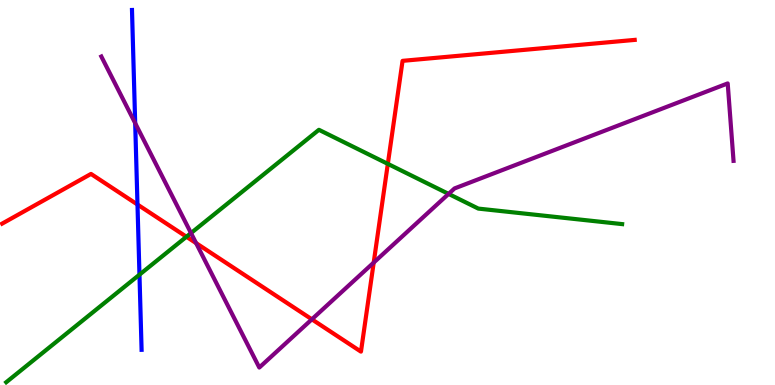[{'lines': ['blue', 'red'], 'intersections': [{'x': 1.77, 'y': 4.69}]}, {'lines': ['green', 'red'], 'intersections': [{'x': 2.41, 'y': 3.85}, {'x': 5.0, 'y': 5.74}]}, {'lines': ['purple', 'red'], 'intersections': [{'x': 2.53, 'y': 3.69}, {'x': 4.02, 'y': 1.71}, {'x': 4.82, 'y': 3.18}]}, {'lines': ['blue', 'green'], 'intersections': [{'x': 1.8, 'y': 2.87}]}, {'lines': ['blue', 'purple'], 'intersections': [{'x': 1.74, 'y': 6.8}]}, {'lines': ['green', 'purple'], 'intersections': [{'x': 2.46, 'y': 3.95}, {'x': 5.79, 'y': 4.96}]}]